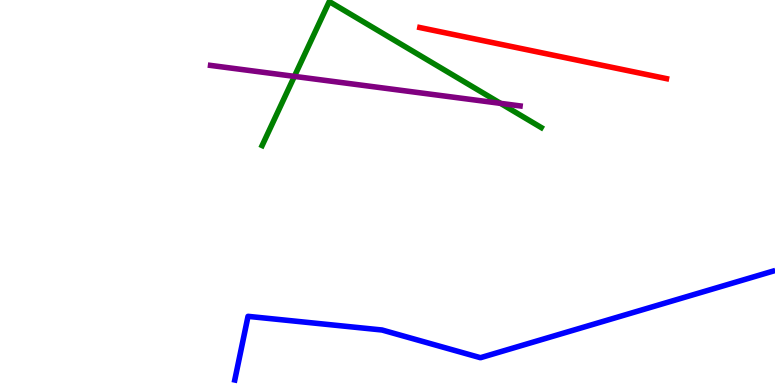[{'lines': ['blue', 'red'], 'intersections': []}, {'lines': ['green', 'red'], 'intersections': []}, {'lines': ['purple', 'red'], 'intersections': []}, {'lines': ['blue', 'green'], 'intersections': []}, {'lines': ['blue', 'purple'], 'intersections': []}, {'lines': ['green', 'purple'], 'intersections': [{'x': 3.8, 'y': 8.02}, {'x': 6.46, 'y': 7.32}]}]